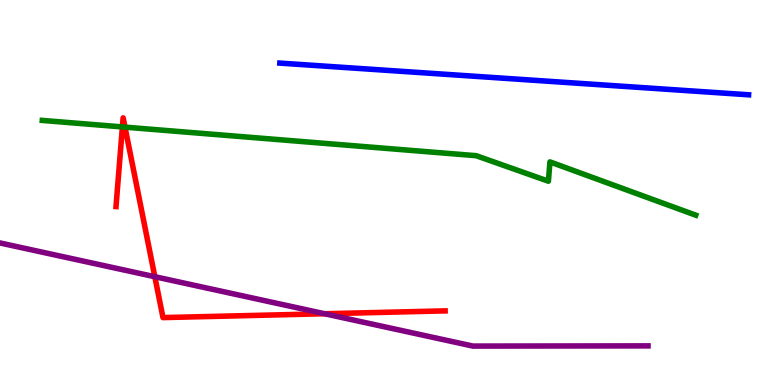[{'lines': ['blue', 'red'], 'intersections': []}, {'lines': ['green', 'red'], 'intersections': [{'x': 1.58, 'y': 6.7}, {'x': 1.61, 'y': 6.7}]}, {'lines': ['purple', 'red'], 'intersections': [{'x': 2.0, 'y': 2.81}, {'x': 4.19, 'y': 1.85}]}, {'lines': ['blue', 'green'], 'intersections': []}, {'lines': ['blue', 'purple'], 'intersections': []}, {'lines': ['green', 'purple'], 'intersections': []}]